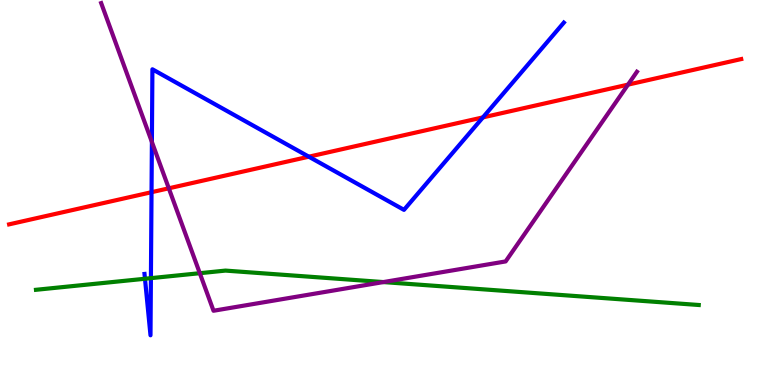[{'lines': ['blue', 'red'], 'intersections': [{'x': 1.96, 'y': 5.01}, {'x': 3.98, 'y': 5.93}, {'x': 6.23, 'y': 6.95}]}, {'lines': ['green', 'red'], 'intersections': []}, {'lines': ['purple', 'red'], 'intersections': [{'x': 2.18, 'y': 5.11}, {'x': 8.1, 'y': 7.8}]}, {'lines': ['blue', 'green'], 'intersections': [{'x': 1.87, 'y': 2.76}, {'x': 1.95, 'y': 2.78}]}, {'lines': ['blue', 'purple'], 'intersections': [{'x': 1.96, 'y': 6.31}]}, {'lines': ['green', 'purple'], 'intersections': [{'x': 2.58, 'y': 2.9}, {'x': 4.95, 'y': 2.67}]}]